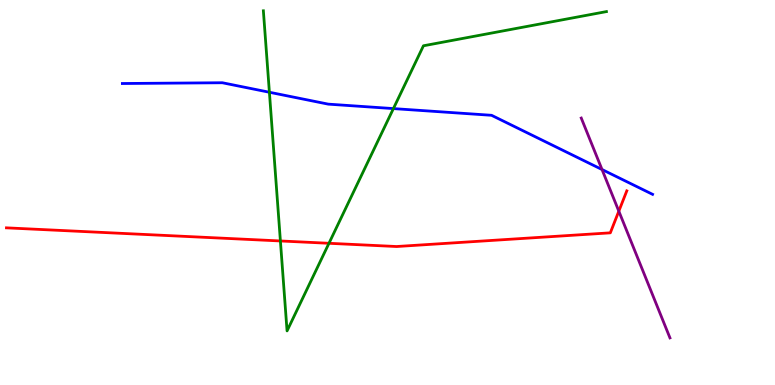[{'lines': ['blue', 'red'], 'intersections': []}, {'lines': ['green', 'red'], 'intersections': [{'x': 3.62, 'y': 3.74}, {'x': 4.24, 'y': 3.68}]}, {'lines': ['purple', 'red'], 'intersections': [{'x': 7.98, 'y': 4.51}]}, {'lines': ['blue', 'green'], 'intersections': [{'x': 3.48, 'y': 7.6}, {'x': 5.08, 'y': 7.18}]}, {'lines': ['blue', 'purple'], 'intersections': [{'x': 7.77, 'y': 5.6}]}, {'lines': ['green', 'purple'], 'intersections': []}]